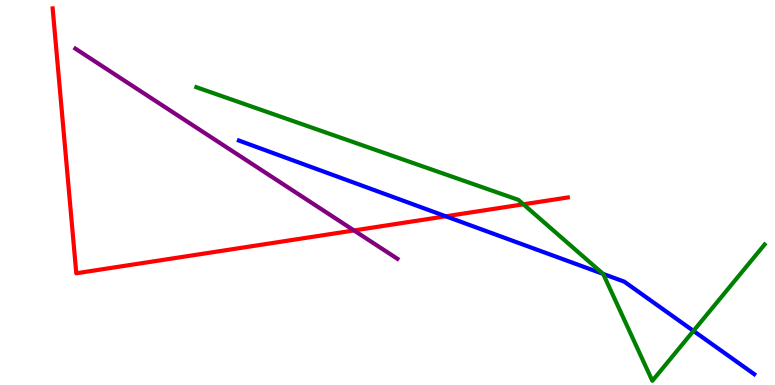[{'lines': ['blue', 'red'], 'intersections': [{'x': 5.75, 'y': 4.38}]}, {'lines': ['green', 'red'], 'intersections': [{'x': 6.75, 'y': 4.69}]}, {'lines': ['purple', 'red'], 'intersections': [{'x': 4.57, 'y': 4.01}]}, {'lines': ['blue', 'green'], 'intersections': [{'x': 7.78, 'y': 2.89}, {'x': 8.95, 'y': 1.4}]}, {'lines': ['blue', 'purple'], 'intersections': []}, {'lines': ['green', 'purple'], 'intersections': []}]